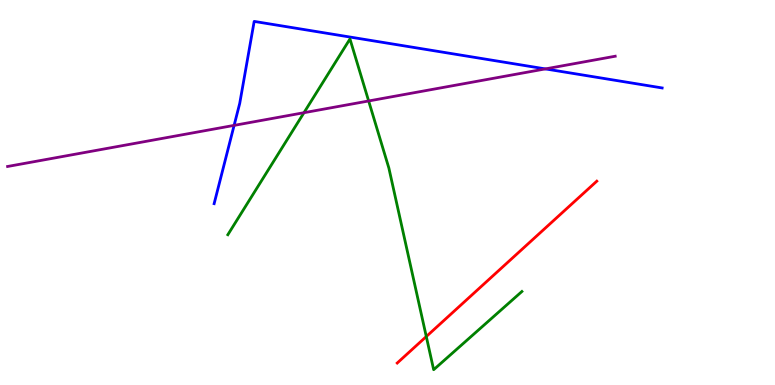[{'lines': ['blue', 'red'], 'intersections': []}, {'lines': ['green', 'red'], 'intersections': [{'x': 5.5, 'y': 1.26}]}, {'lines': ['purple', 'red'], 'intersections': []}, {'lines': ['blue', 'green'], 'intersections': []}, {'lines': ['blue', 'purple'], 'intersections': [{'x': 3.02, 'y': 6.74}, {'x': 7.04, 'y': 8.21}]}, {'lines': ['green', 'purple'], 'intersections': [{'x': 3.92, 'y': 7.07}, {'x': 4.76, 'y': 7.38}]}]